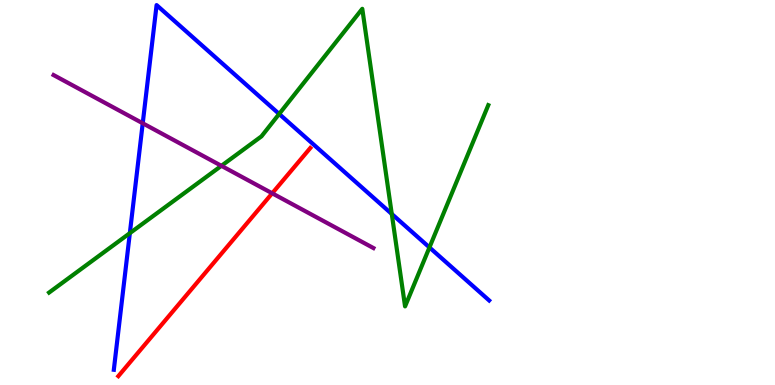[{'lines': ['blue', 'red'], 'intersections': []}, {'lines': ['green', 'red'], 'intersections': []}, {'lines': ['purple', 'red'], 'intersections': [{'x': 3.51, 'y': 4.98}]}, {'lines': ['blue', 'green'], 'intersections': [{'x': 1.68, 'y': 3.94}, {'x': 3.6, 'y': 7.04}, {'x': 5.06, 'y': 4.44}, {'x': 5.54, 'y': 3.57}]}, {'lines': ['blue', 'purple'], 'intersections': [{'x': 1.84, 'y': 6.8}]}, {'lines': ['green', 'purple'], 'intersections': [{'x': 2.86, 'y': 5.69}]}]